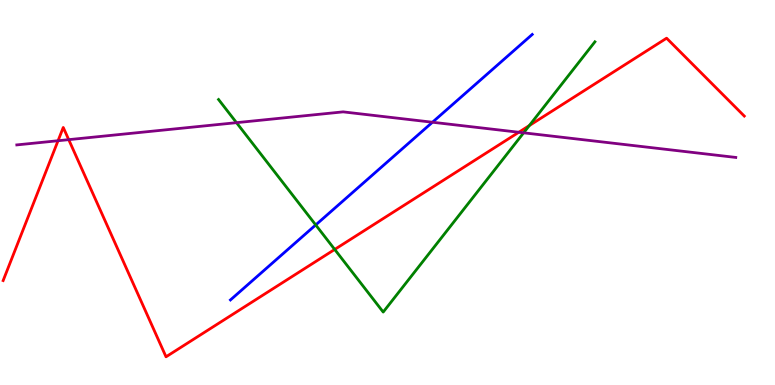[{'lines': ['blue', 'red'], 'intersections': []}, {'lines': ['green', 'red'], 'intersections': [{'x': 4.32, 'y': 3.52}, {'x': 6.83, 'y': 6.74}]}, {'lines': ['purple', 'red'], 'intersections': [{'x': 0.749, 'y': 6.34}, {'x': 0.887, 'y': 6.37}, {'x': 6.69, 'y': 6.56}]}, {'lines': ['blue', 'green'], 'intersections': [{'x': 4.07, 'y': 4.16}]}, {'lines': ['blue', 'purple'], 'intersections': [{'x': 5.58, 'y': 6.83}]}, {'lines': ['green', 'purple'], 'intersections': [{'x': 3.05, 'y': 6.81}, {'x': 6.76, 'y': 6.55}]}]